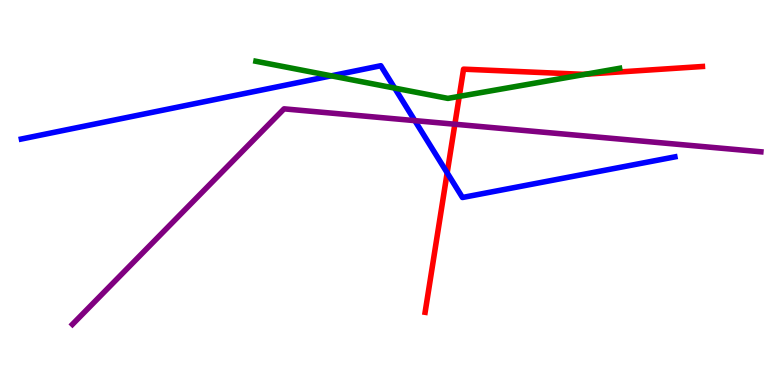[{'lines': ['blue', 'red'], 'intersections': [{'x': 5.77, 'y': 5.51}]}, {'lines': ['green', 'red'], 'intersections': [{'x': 5.93, 'y': 7.5}, {'x': 7.56, 'y': 8.07}]}, {'lines': ['purple', 'red'], 'intersections': [{'x': 5.87, 'y': 6.77}]}, {'lines': ['blue', 'green'], 'intersections': [{'x': 4.27, 'y': 8.03}, {'x': 5.09, 'y': 7.71}]}, {'lines': ['blue', 'purple'], 'intersections': [{'x': 5.35, 'y': 6.87}]}, {'lines': ['green', 'purple'], 'intersections': []}]